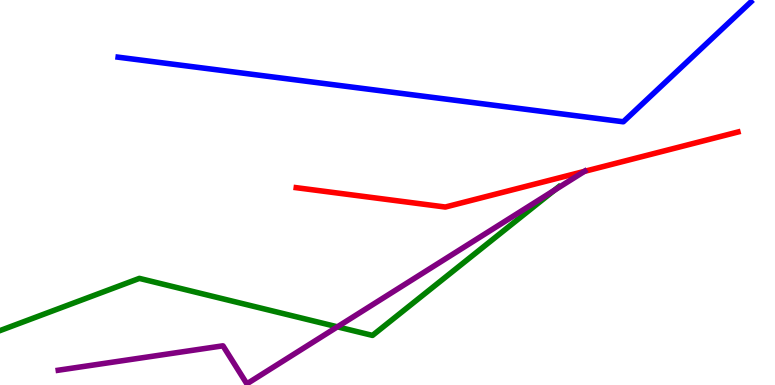[{'lines': ['blue', 'red'], 'intersections': []}, {'lines': ['green', 'red'], 'intersections': []}, {'lines': ['purple', 'red'], 'intersections': [{'x': 7.54, 'y': 5.55}]}, {'lines': ['blue', 'green'], 'intersections': []}, {'lines': ['blue', 'purple'], 'intersections': []}, {'lines': ['green', 'purple'], 'intersections': [{'x': 4.35, 'y': 1.51}, {'x': 7.15, 'y': 5.06}]}]